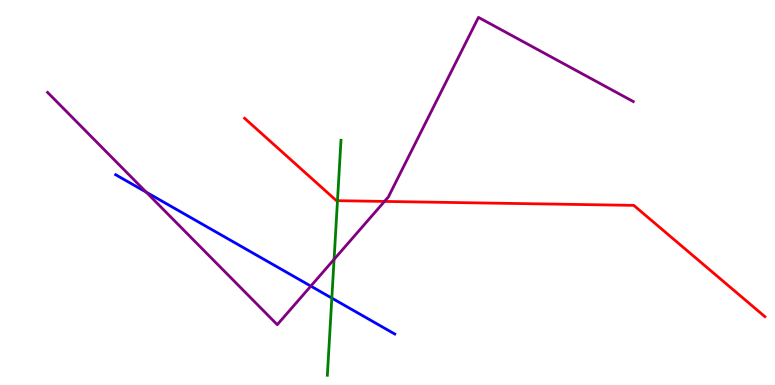[{'lines': ['blue', 'red'], 'intersections': []}, {'lines': ['green', 'red'], 'intersections': [{'x': 4.35, 'y': 4.79}]}, {'lines': ['purple', 'red'], 'intersections': [{'x': 4.96, 'y': 4.77}]}, {'lines': ['blue', 'green'], 'intersections': [{'x': 4.28, 'y': 2.26}]}, {'lines': ['blue', 'purple'], 'intersections': [{'x': 1.89, 'y': 5.01}, {'x': 4.01, 'y': 2.57}]}, {'lines': ['green', 'purple'], 'intersections': [{'x': 4.31, 'y': 3.26}]}]